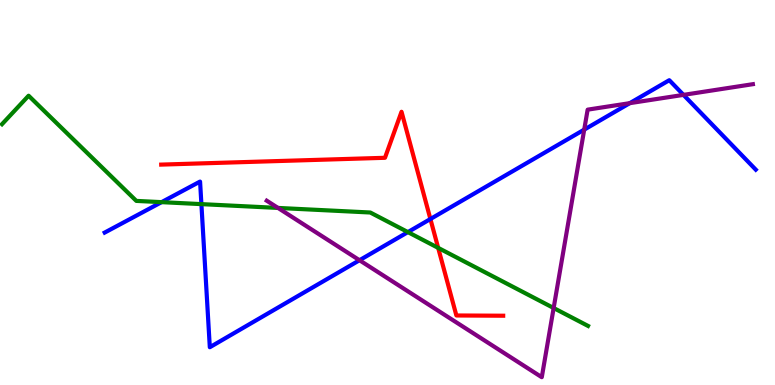[{'lines': ['blue', 'red'], 'intersections': [{'x': 5.55, 'y': 4.31}]}, {'lines': ['green', 'red'], 'intersections': [{'x': 5.65, 'y': 3.56}]}, {'lines': ['purple', 'red'], 'intersections': []}, {'lines': ['blue', 'green'], 'intersections': [{'x': 2.08, 'y': 4.75}, {'x': 2.6, 'y': 4.7}, {'x': 5.26, 'y': 3.97}]}, {'lines': ['blue', 'purple'], 'intersections': [{'x': 4.64, 'y': 3.24}, {'x': 7.54, 'y': 6.63}, {'x': 8.13, 'y': 7.32}, {'x': 8.82, 'y': 7.54}]}, {'lines': ['green', 'purple'], 'intersections': [{'x': 3.59, 'y': 4.6}, {'x': 7.14, 'y': 2.0}]}]